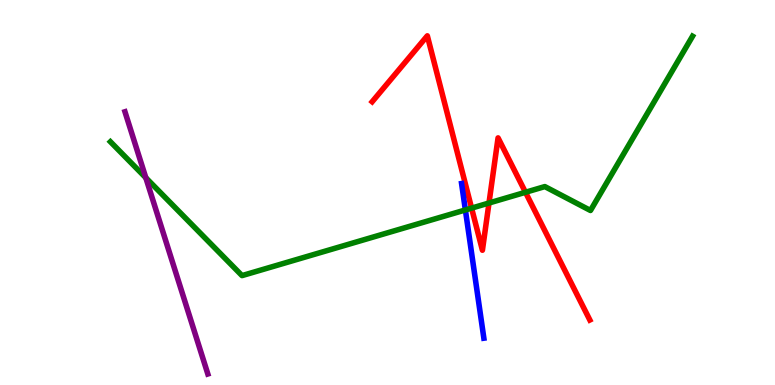[{'lines': ['blue', 'red'], 'intersections': []}, {'lines': ['green', 'red'], 'intersections': [{'x': 6.09, 'y': 4.59}, {'x': 6.31, 'y': 4.73}, {'x': 6.78, 'y': 5.01}]}, {'lines': ['purple', 'red'], 'intersections': []}, {'lines': ['blue', 'green'], 'intersections': [{'x': 6.0, 'y': 4.55}]}, {'lines': ['blue', 'purple'], 'intersections': []}, {'lines': ['green', 'purple'], 'intersections': [{'x': 1.88, 'y': 5.38}]}]